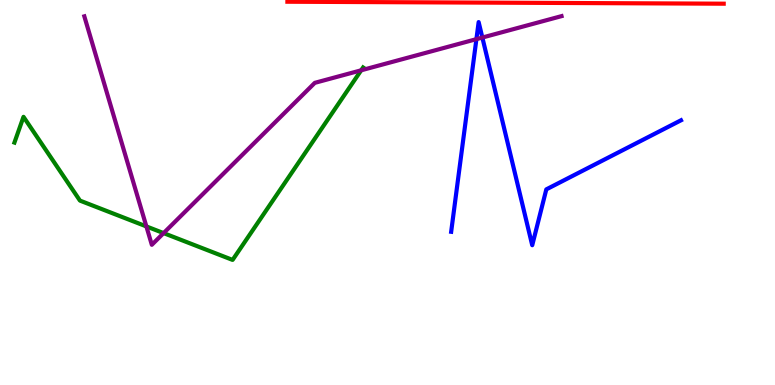[{'lines': ['blue', 'red'], 'intersections': []}, {'lines': ['green', 'red'], 'intersections': []}, {'lines': ['purple', 'red'], 'intersections': []}, {'lines': ['blue', 'green'], 'intersections': []}, {'lines': ['blue', 'purple'], 'intersections': [{'x': 6.15, 'y': 8.98}, {'x': 6.22, 'y': 9.02}]}, {'lines': ['green', 'purple'], 'intersections': [{'x': 1.89, 'y': 4.12}, {'x': 2.11, 'y': 3.95}, {'x': 4.66, 'y': 8.17}]}]